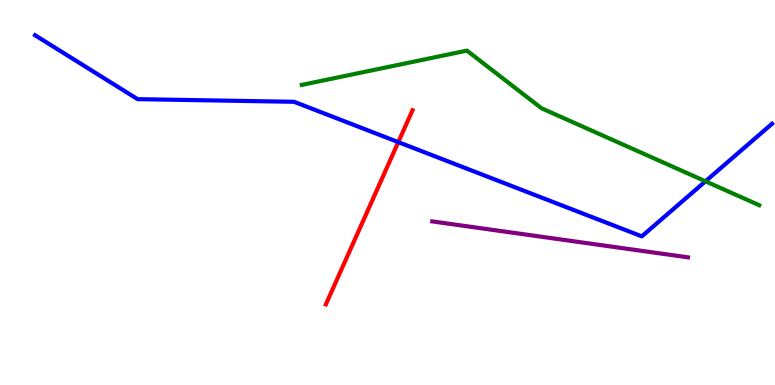[{'lines': ['blue', 'red'], 'intersections': [{'x': 5.14, 'y': 6.31}]}, {'lines': ['green', 'red'], 'intersections': []}, {'lines': ['purple', 'red'], 'intersections': []}, {'lines': ['blue', 'green'], 'intersections': [{'x': 9.1, 'y': 5.29}]}, {'lines': ['blue', 'purple'], 'intersections': []}, {'lines': ['green', 'purple'], 'intersections': []}]